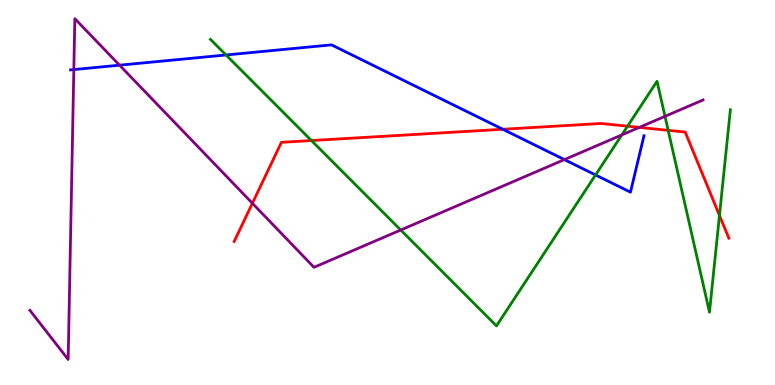[{'lines': ['blue', 'red'], 'intersections': [{'x': 6.49, 'y': 6.64}]}, {'lines': ['green', 'red'], 'intersections': [{'x': 4.02, 'y': 6.35}, {'x': 8.1, 'y': 6.72}, {'x': 8.62, 'y': 6.61}, {'x': 9.28, 'y': 4.41}]}, {'lines': ['purple', 'red'], 'intersections': [{'x': 3.26, 'y': 4.72}, {'x': 8.25, 'y': 6.69}]}, {'lines': ['blue', 'green'], 'intersections': [{'x': 2.92, 'y': 8.57}, {'x': 7.68, 'y': 5.46}]}, {'lines': ['blue', 'purple'], 'intersections': [{'x': 0.953, 'y': 8.19}, {'x': 1.54, 'y': 8.31}, {'x': 7.28, 'y': 5.85}]}, {'lines': ['green', 'purple'], 'intersections': [{'x': 5.17, 'y': 4.03}, {'x': 8.02, 'y': 6.5}, {'x': 8.58, 'y': 6.98}]}]